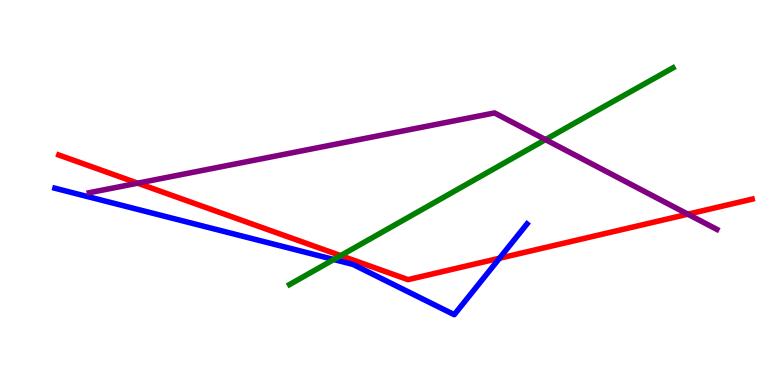[{'lines': ['blue', 'red'], 'intersections': [{'x': 6.44, 'y': 3.29}]}, {'lines': ['green', 'red'], 'intersections': [{'x': 4.4, 'y': 3.36}]}, {'lines': ['purple', 'red'], 'intersections': [{'x': 1.78, 'y': 5.24}, {'x': 8.88, 'y': 4.44}]}, {'lines': ['blue', 'green'], 'intersections': [{'x': 4.31, 'y': 3.26}]}, {'lines': ['blue', 'purple'], 'intersections': []}, {'lines': ['green', 'purple'], 'intersections': [{'x': 7.04, 'y': 6.37}]}]